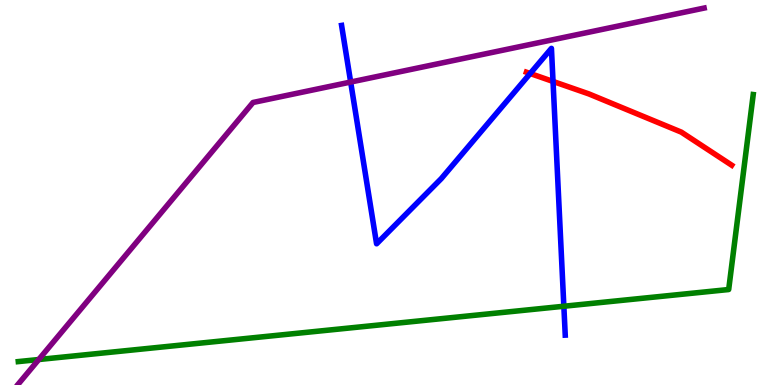[{'lines': ['blue', 'red'], 'intersections': [{'x': 6.84, 'y': 8.09}, {'x': 7.14, 'y': 7.88}]}, {'lines': ['green', 'red'], 'intersections': []}, {'lines': ['purple', 'red'], 'intersections': []}, {'lines': ['blue', 'green'], 'intersections': [{'x': 7.28, 'y': 2.05}]}, {'lines': ['blue', 'purple'], 'intersections': [{'x': 4.52, 'y': 7.87}]}, {'lines': ['green', 'purple'], 'intersections': [{'x': 0.5, 'y': 0.662}]}]